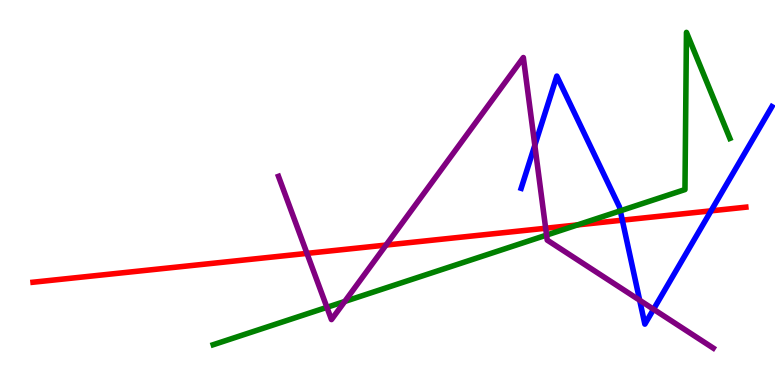[{'lines': ['blue', 'red'], 'intersections': [{'x': 8.03, 'y': 4.28}, {'x': 9.17, 'y': 4.52}]}, {'lines': ['green', 'red'], 'intersections': [{'x': 7.45, 'y': 4.16}]}, {'lines': ['purple', 'red'], 'intersections': [{'x': 3.96, 'y': 3.42}, {'x': 4.98, 'y': 3.63}, {'x': 7.04, 'y': 4.07}]}, {'lines': ['blue', 'green'], 'intersections': [{'x': 8.0, 'y': 4.52}]}, {'lines': ['blue', 'purple'], 'intersections': [{'x': 6.9, 'y': 6.23}, {'x': 8.25, 'y': 2.2}, {'x': 8.43, 'y': 1.97}]}, {'lines': ['green', 'purple'], 'intersections': [{'x': 4.22, 'y': 2.02}, {'x': 4.45, 'y': 2.17}, {'x': 7.05, 'y': 3.89}]}]